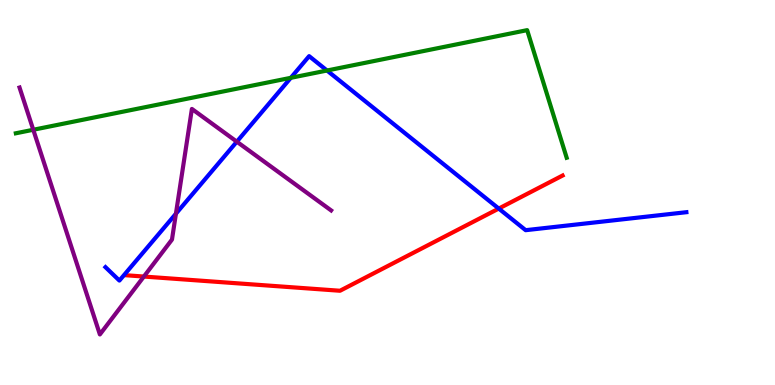[{'lines': ['blue', 'red'], 'intersections': [{'x': 6.44, 'y': 4.58}]}, {'lines': ['green', 'red'], 'intersections': []}, {'lines': ['purple', 'red'], 'intersections': [{'x': 1.86, 'y': 2.82}]}, {'lines': ['blue', 'green'], 'intersections': [{'x': 3.75, 'y': 7.98}, {'x': 4.22, 'y': 8.17}]}, {'lines': ['blue', 'purple'], 'intersections': [{'x': 2.27, 'y': 4.45}, {'x': 3.06, 'y': 6.32}]}, {'lines': ['green', 'purple'], 'intersections': [{'x': 0.429, 'y': 6.63}]}]